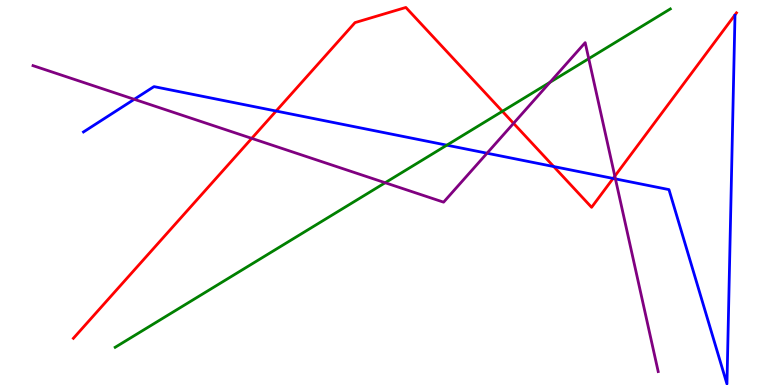[{'lines': ['blue', 'red'], 'intersections': [{'x': 3.56, 'y': 7.12}, {'x': 7.14, 'y': 5.67}, {'x': 7.91, 'y': 5.37}]}, {'lines': ['green', 'red'], 'intersections': [{'x': 6.48, 'y': 7.11}]}, {'lines': ['purple', 'red'], 'intersections': [{'x': 3.25, 'y': 6.41}, {'x': 6.63, 'y': 6.8}, {'x': 7.93, 'y': 5.43}]}, {'lines': ['blue', 'green'], 'intersections': [{'x': 5.77, 'y': 6.23}]}, {'lines': ['blue', 'purple'], 'intersections': [{'x': 1.73, 'y': 7.42}, {'x': 6.28, 'y': 6.02}, {'x': 7.94, 'y': 5.35}]}, {'lines': ['green', 'purple'], 'intersections': [{'x': 4.97, 'y': 5.25}, {'x': 7.1, 'y': 7.86}, {'x': 7.6, 'y': 8.48}]}]